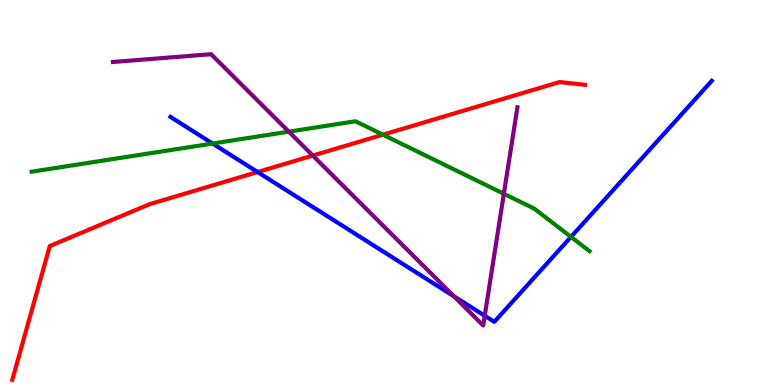[{'lines': ['blue', 'red'], 'intersections': [{'x': 3.32, 'y': 5.53}]}, {'lines': ['green', 'red'], 'intersections': [{'x': 4.94, 'y': 6.5}]}, {'lines': ['purple', 'red'], 'intersections': [{'x': 4.04, 'y': 5.96}]}, {'lines': ['blue', 'green'], 'intersections': [{'x': 2.74, 'y': 6.27}, {'x': 7.37, 'y': 3.85}]}, {'lines': ['blue', 'purple'], 'intersections': [{'x': 5.86, 'y': 2.31}, {'x': 6.25, 'y': 1.8}]}, {'lines': ['green', 'purple'], 'intersections': [{'x': 3.73, 'y': 6.58}, {'x': 6.5, 'y': 4.97}]}]